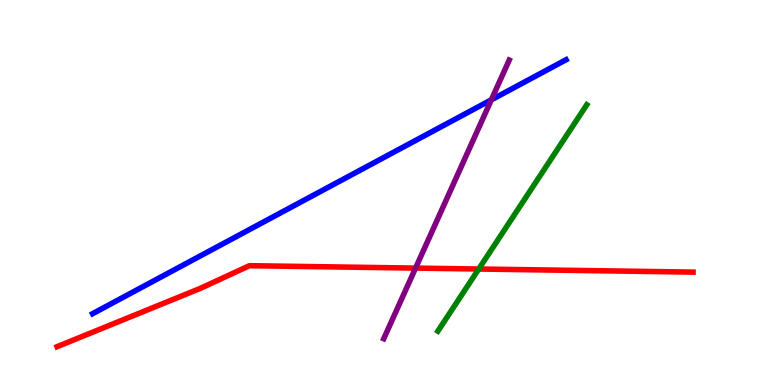[{'lines': ['blue', 'red'], 'intersections': []}, {'lines': ['green', 'red'], 'intersections': [{'x': 6.18, 'y': 3.01}]}, {'lines': ['purple', 'red'], 'intersections': [{'x': 5.36, 'y': 3.04}]}, {'lines': ['blue', 'green'], 'intersections': []}, {'lines': ['blue', 'purple'], 'intersections': [{'x': 6.34, 'y': 7.41}]}, {'lines': ['green', 'purple'], 'intersections': []}]